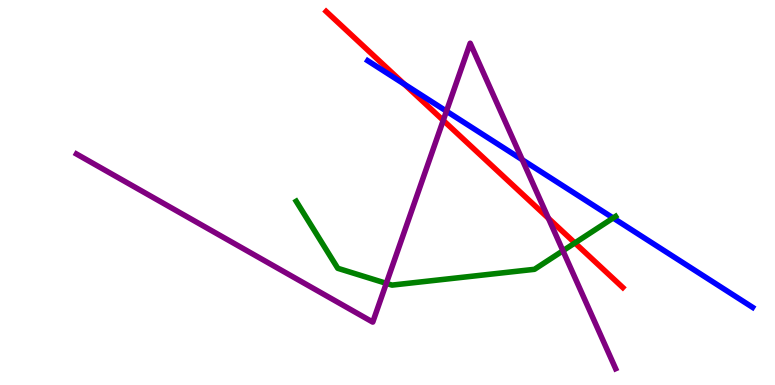[{'lines': ['blue', 'red'], 'intersections': [{'x': 5.22, 'y': 7.81}]}, {'lines': ['green', 'red'], 'intersections': [{'x': 7.42, 'y': 3.69}]}, {'lines': ['purple', 'red'], 'intersections': [{'x': 5.72, 'y': 6.87}, {'x': 7.08, 'y': 4.33}]}, {'lines': ['blue', 'green'], 'intersections': [{'x': 7.91, 'y': 4.34}]}, {'lines': ['blue', 'purple'], 'intersections': [{'x': 5.76, 'y': 7.11}, {'x': 6.74, 'y': 5.85}]}, {'lines': ['green', 'purple'], 'intersections': [{'x': 4.98, 'y': 2.64}, {'x': 7.26, 'y': 3.49}]}]